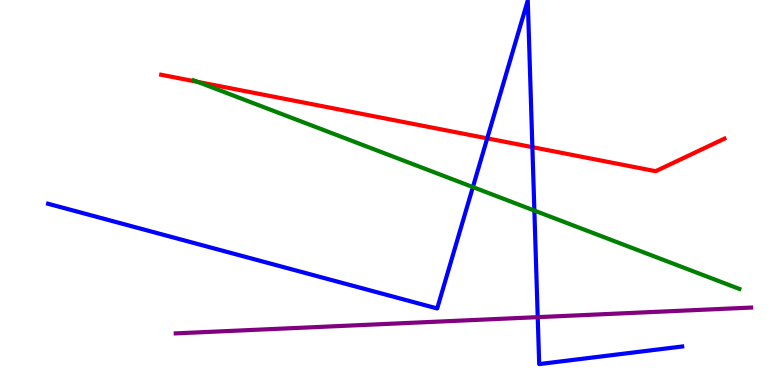[{'lines': ['blue', 'red'], 'intersections': [{'x': 6.29, 'y': 6.41}, {'x': 6.87, 'y': 6.18}]}, {'lines': ['green', 'red'], 'intersections': [{'x': 2.55, 'y': 7.87}]}, {'lines': ['purple', 'red'], 'intersections': []}, {'lines': ['blue', 'green'], 'intersections': [{'x': 6.1, 'y': 5.14}, {'x': 6.9, 'y': 4.53}]}, {'lines': ['blue', 'purple'], 'intersections': [{'x': 6.94, 'y': 1.76}]}, {'lines': ['green', 'purple'], 'intersections': []}]